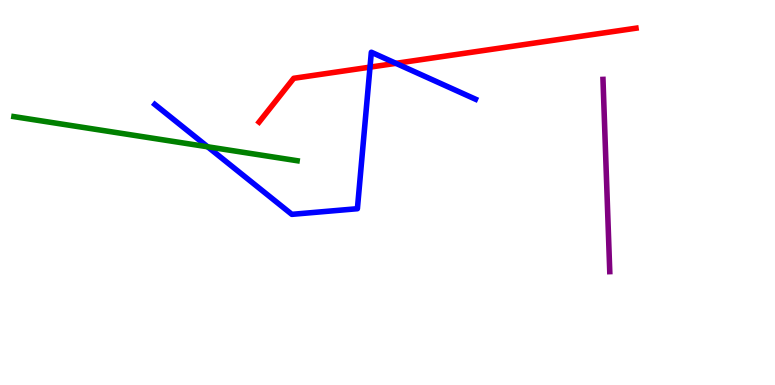[{'lines': ['blue', 'red'], 'intersections': [{'x': 4.77, 'y': 8.26}, {'x': 5.11, 'y': 8.35}]}, {'lines': ['green', 'red'], 'intersections': []}, {'lines': ['purple', 'red'], 'intersections': []}, {'lines': ['blue', 'green'], 'intersections': [{'x': 2.68, 'y': 6.19}]}, {'lines': ['blue', 'purple'], 'intersections': []}, {'lines': ['green', 'purple'], 'intersections': []}]